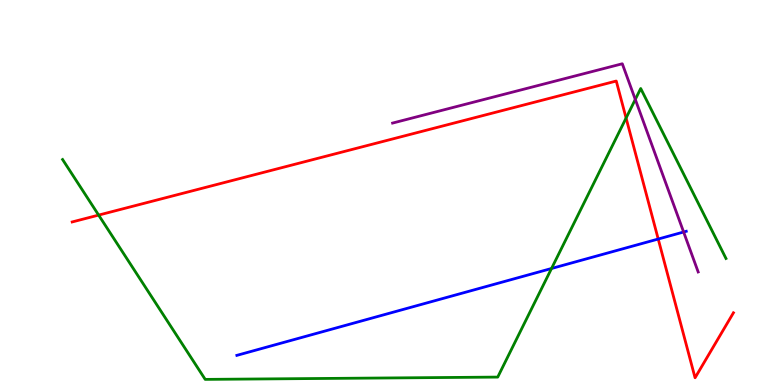[{'lines': ['blue', 'red'], 'intersections': [{'x': 8.49, 'y': 3.79}]}, {'lines': ['green', 'red'], 'intersections': [{'x': 1.27, 'y': 4.41}, {'x': 8.08, 'y': 6.93}]}, {'lines': ['purple', 'red'], 'intersections': []}, {'lines': ['blue', 'green'], 'intersections': [{'x': 7.12, 'y': 3.03}]}, {'lines': ['blue', 'purple'], 'intersections': [{'x': 8.82, 'y': 3.97}]}, {'lines': ['green', 'purple'], 'intersections': [{'x': 8.2, 'y': 7.42}]}]